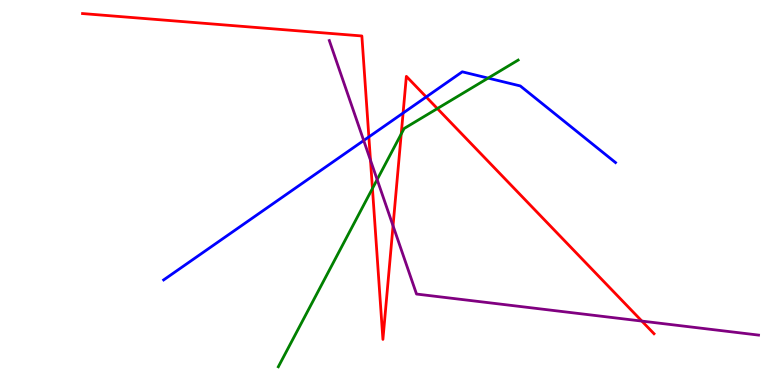[{'lines': ['blue', 'red'], 'intersections': [{'x': 4.76, 'y': 6.44}, {'x': 5.2, 'y': 7.06}, {'x': 5.5, 'y': 7.48}]}, {'lines': ['green', 'red'], 'intersections': [{'x': 4.81, 'y': 5.1}, {'x': 5.18, 'y': 6.52}, {'x': 5.64, 'y': 7.18}]}, {'lines': ['purple', 'red'], 'intersections': [{'x': 4.78, 'y': 5.84}, {'x': 5.07, 'y': 4.14}, {'x': 8.28, 'y': 1.66}]}, {'lines': ['blue', 'green'], 'intersections': [{'x': 6.3, 'y': 7.97}]}, {'lines': ['blue', 'purple'], 'intersections': [{'x': 4.69, 'y': 6.35}]}, {'lines': ['green', 'purple'], 'intersections': [{'x': 4.87, 'y': 5.34}]}]